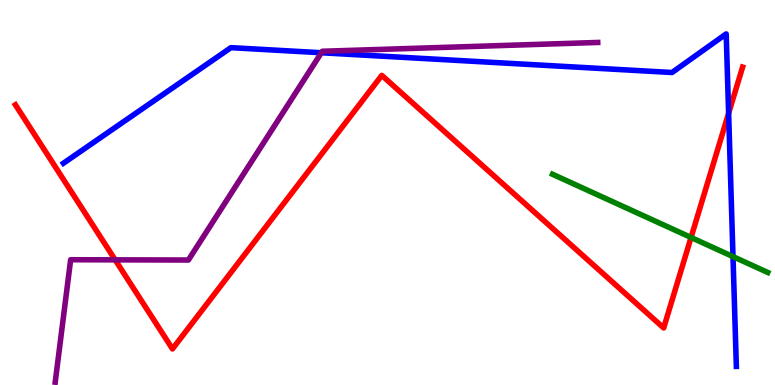[{'lines': ['blue', 'red'], 'intersections': [{'x': 9.4, 'y': 7.06}]}, {'lines': ['green', 'red'], 'intersections': [{'x': 8.92, 'y': 3.83}]}, {'lines': ['purple', 'red'], 'intersections': [{'x': 1.49, 'y': 3.25}]}, {'lines': ['blue', 'green'], 'intersections': [{'x': 9.46, 'y': 3.33}]}, {'lines': ['blue', 'purple'], 'intersections': [{'x': 4.15, 'y': 8.63}]}, {'lines': ['green', 'purple'], 'intersections': []}]